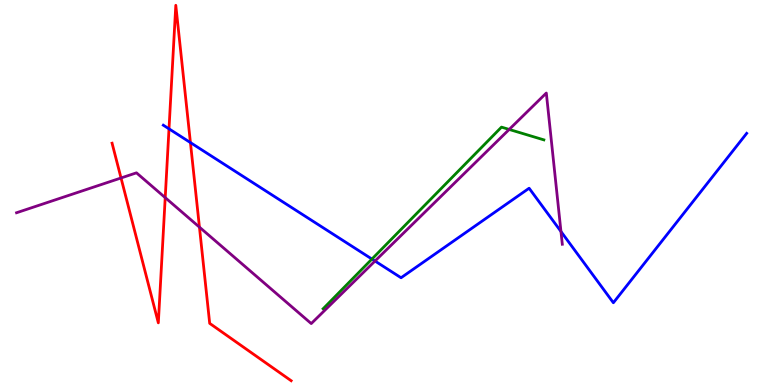[{'lines': ['blue', 'red'], 'intersections': [{'x': 2.18, 'y': 6.65}, {'x': 2.46, 'y': 6.3}]}, {'lines': ['green', 'red'], 'intersections': []}, {'lines': ['purple', 'red'], 'intersections': [{'x': 1.56, 'y': 5.38}, {'x': 2.13, 'y': 4.87}, {'x': 2.57, 'y': 4.1}]}, {'lines': ['blue', 'green'], 'intersections': [{'x': 4.8, 'y': 3.27}]}, {'lines': ['blue', 'purple'], 'intersections': [{'x': 4.84, 'y': 3.22}, {'x': 7.24, 'y': 3.99}]}, {'lines': ['green', 'purple'], 'intersections': [{'x': 6.57, 'y': 6.64}]}]